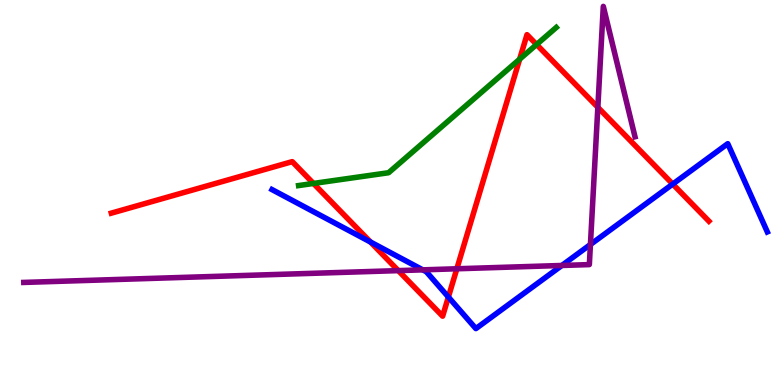[{'lines': ['blue', 'red'], 'intersections': [{'x': 4.78, 'y': 3.71}, {'x': 5.79, 'y': 2.28}, {'x': 8.68, 'y': 5.22}]}, {'lines': ['green', 'red'], 'intersections': [{'x': 4.04, 'y': 5.24}, {'x': 6.71, 'y': 8.46}, {'x': 6.92, 'y': 8.84}]}, {'lines': ['purple', 'red'], 'intersections': [{'x': 5.14, 'y': 2.97}, {'x': 5.89, 'y': 3.02}, {'x': 7.71, 'y': 7.21}]}, {'lines': ['blue', 'green'], 'intersections': []}, {'lines': ['blue', 'purple'], 'intersections': [{'x': 5.45, 'y': 2.99}, {'x': 7.25, 'y': 3.1}, {'x': 7.62, 'y': 3.65}]}, {'lines': ['green', 'purple'], 'intersections': []}]